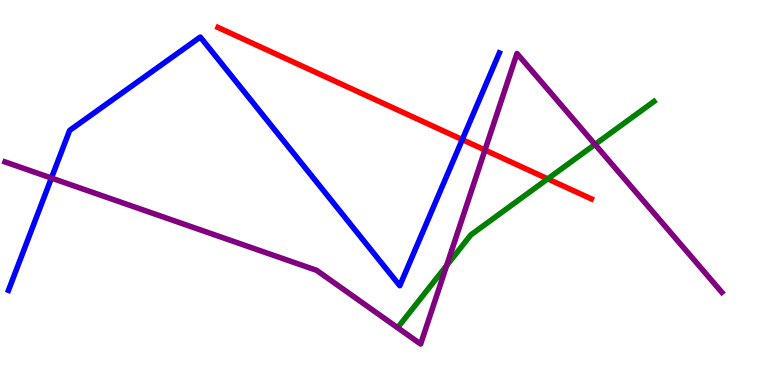[{'lines': ['blue', 'red'], 'intersections': [{'x': 5.96, 'y': 6.37}]}, {'lines': ['green', 'red'], 'intersections': [{'x': 7.07, 'y': 5.35}]}, {'lines': ['purple', 'red'], 'intersections': [{'x': 6.26, 'y': 6.1}]}, {'lines': ['blue', 'green'], 'intersections': []}, {'lines': ['blue', 'purple'], 'intersections': [{'x': 0.664, 'y': 5.38}]}, {'lines': ['green', 'purple'], 'intersections': [{'x': 5.76, 'y': 3.1}, {'x': 7.68, 'y': 6.25}]}]